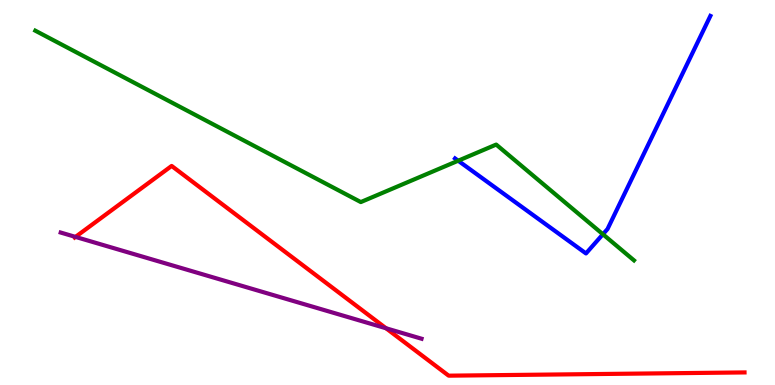[{'lines': ['blue', 'red'], 'intersections': []}, {'lines': ['green', 'red'], 'intersections': []}, {'lines': ['purple', 'red'], 'intersections': [{'x': 0.974, 'y': 3.85}, {'x': 4.98, 'y': 1.47}]}, {'lines': ['blue', 'green'], 'intersections': [{'x': 5.91, 'y': 5.83}, {'x': 7.78, 'y': 3.92}]}, {'lines': ['blue', 'purple'], 'intersections': []}, {'lines': ['green', 'purple'], 'intersections': []}]